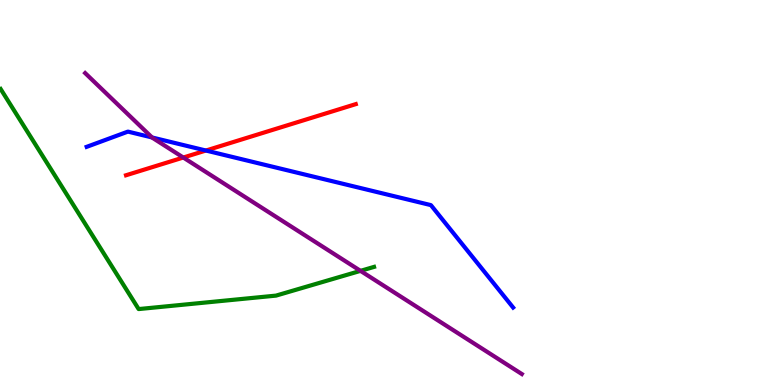[{'lines': ['blue', 'red'], 'intersections': [{'x': 2.66, 'y': 6.09}]}, {'lines': ['green', 'red'], 'intersections': []}, {'lines': ['purple', 'red'], 'intersections': [{'x': 2.37, 'y': 5.91}]}, {'lines': ['blue', 'green'], 'intersections': []}, {'lines': ['blue', 'purple'], 'intersections': [{'x': 1.96, 'y': 6.43}]}, {'lines': ['green', 'purple'], 'intersections': [{'x': 4.65, 'y': 2.96}]}]